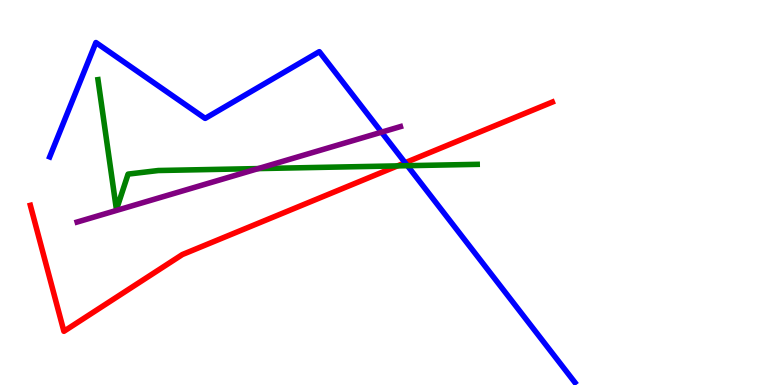[{'lines': ['blue', 'red'], 'intersections': [{'x': 5.23, 'y': 5.77}]}, {'lines': ['green', 'red'], 'intersections': [{'x': 5.13, 'y': 5.69}]}, {'lines': ['purple', 'red'], 'intersections': []}, {'lines': ['blue', 'green'], 'intersections': [{'x': 5.26, 'y': 5.7}]}, {'lines': ['blue', 'purple'], 'intersections': [{'x': 4.92, 'y': 6.57}]}, {'lines': ['green', 'purple'], 'intersections': [{'x': 3.33, 'y': 5.62}]}]